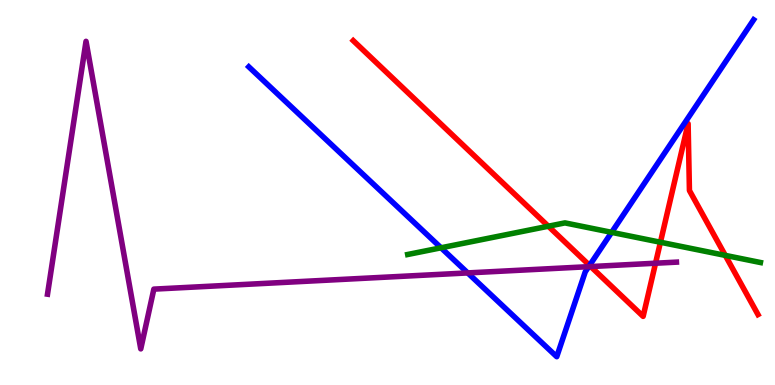[{'lines': ['blue', 'red'], 'intersections': [{'x': 7.61, 'y': 3.11}]}, {'lines': ['green', 'red'], 'intersections': [{'x': 7.08, 'y': 4.12}, {'x': 8.52, 'y': 3.71}, {'x': 9.36, 'y': 3.37}]}, {'lines': ['purple', 'red'], 'intersections': [{'x': 7.62, 'y': 3.08}, {'x': 8.46, 'y': 3.16}]}, {'lines': ['blue', 'green'], 'intersections': [{'x': 5.69, 'y': 3.56}, {'x': 7.89, 'y': 3.96}]}, {'lines': ['blue', 'purple'], 'intersections': [{'x': 6.04, 'y': 2.91}, {'x': 7.6, 'y': 3.07}]}, {'lines': ['green', 'purple'], 'intersections': []}]